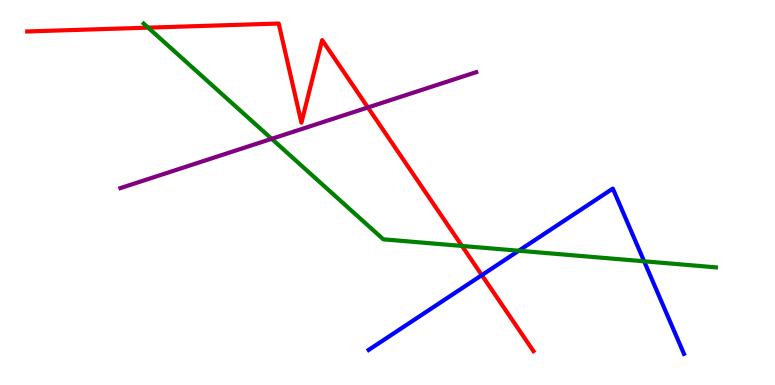[{'lines': ['blue', 'red'], 'intersections': [{'x': 6.22, 'y': 2.85}]}, {'lines': ['green', 'red'], 'intersections': [{'x': 1.91, 'y': 9.28}, {'x': 5.96, 'y': 3.61}]}, {'lines': ['purple', 'red'], 'intersections': [{'x': 4.75, 'y': 7.21}]}, {'lines': ['blue', 'green'], 'intersections': [{'x': 6.69, 'y': 3.49}, {'x': 8.31, 'y': 3.21}]}, {'lines': ['blue', 'purple'], 'intersections': []}, {'lines': ['green', 'purple'], 'intersections': [{'x': 3.51, 'y': 6.39}]}]